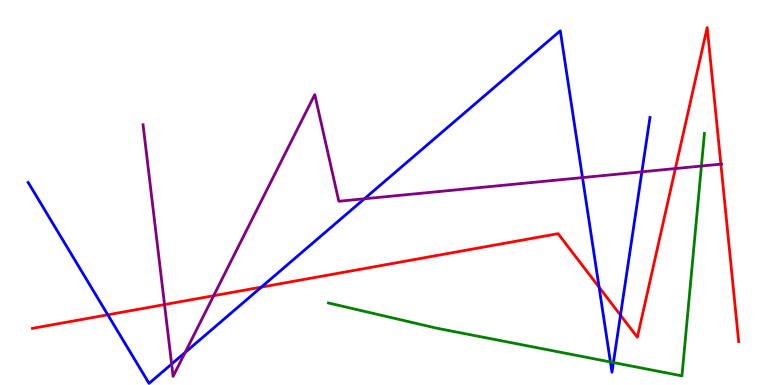[{'lines': ['blue', 'red'], 'intersections': [{'x': 1.39, 'y': 1.82}, {'x': 3.37, 'y': 2.54}, {'x': 7.73, 'y': 2.54}, {'x': 8.01, 'y': 1.81}]}, {'lines': ['green', 'red'], 'intersections': []}, {'lines': ['purple', 'red'], 'intersections': [{'x': 2.12, 'y': 2.09}, {'x': 2.76, 'y': 2.32}, {'x': 8.71, 'y': 5.62}, {'x': 9.3, 'y': 5.74}]}, {'lines': ['blue', 'green'], 'intersections': [{'x': 7.88, 'y': 0.598}, {'x': 7.92, 'y': 0.583}]}, {'lines': ['blue', 'purple'], 'intersections': [{'x': 2.21, 'y': 0.544}, {'x': 2.39, 'y': 0.844}, {'x': 4.7, 'y': 4.84}, {'x': 7.52, 'y': 5.39}, {'x': 8.28, 'y': 5.54}]}, {'lines': ['green', 'purple'], 'intersections': [{'x': 9.05, 'y': 5.69}]}]